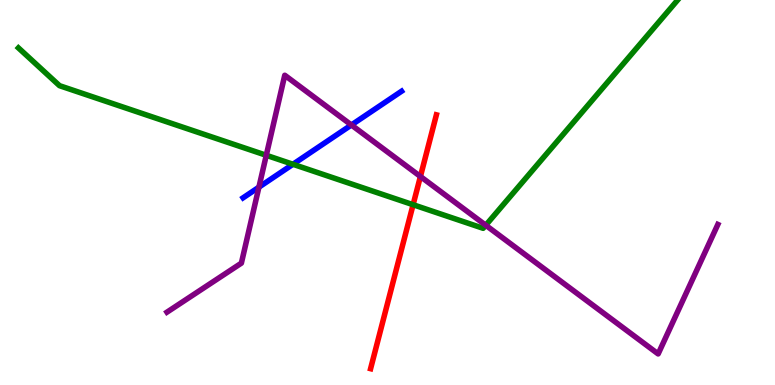[{'lines': ['blue', 'red'], 'intersections': []}, {'lines': ['green', 'red'], 'intersections': [{'x': 5.33, 'y': 4.68}]}, {'lines': ['purple', 'red'], 'intersections': [{'x': 5.42, 'y': 5.42}]}, {'lines': ['blue', 'green'], 'intersections': [{'x': 3.78, 'y': 5.73}]}, {'lines': ['blue', 'purple'], 'intersections': [{'x': 3.34, 'y': 5.14}, {'x': 4.53, 'y': 6.75}]}, {'lines': ['green', 'purple'], 'intersections': [{'x': 3.44, 'y': 5.97}, {'x': 6.27, 'y': 4.15}]}]